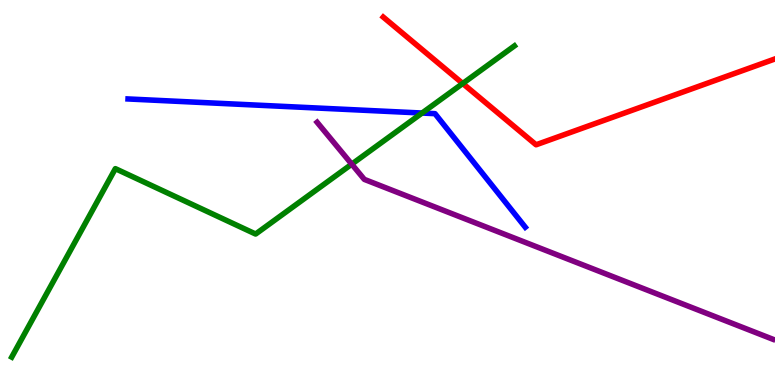[{'lines': ['blue', 'red'], 'intersections': []}, {'lines': ['green', 'red'], 'intersections': [{'x': 5.97, 'y': 7.83}]}, {'lines': ['purple', 'red'], 'intersections': []}, {'lines': ['blue', 'green'], 'intersections': [{'x': 5.45, 'y': 7.06}]}, {'lines': ['blue', 'purple'], 'intersections': []}, {'lines': ['green', 'purple'], 'intersections': [{'x': 4.54, 'y': 5.74}]}]